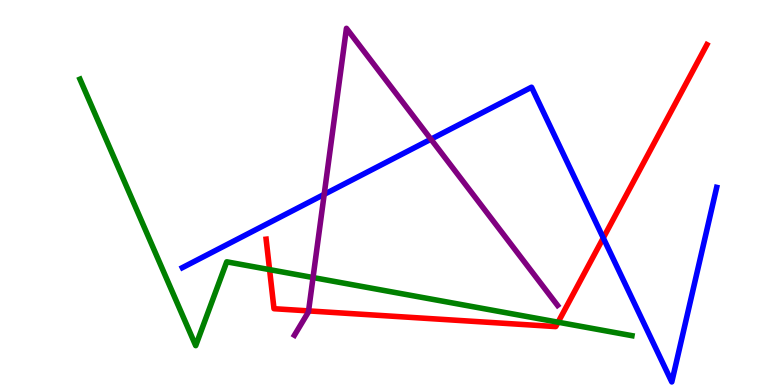[{'lines': ['blue', 'red'], 'intersections': [{'x': 7.78, 'y': 3.82}]}, {'lines': ['green', 'red'], 'intersections': [{'x': 3.48, 'y': 3.0}, {'x': 7.2, 'y': 1.63}]}, {'lines': ['purple', 'red'], 'intersections': [{'x': 3.98, 'y': 1.92}]}, {'lines': ['blue', 'green'], 'intersections': []}, {'lines': ['blue', 'purple'], 'intersections': [{'x': 4.18, 'y': 4.95}, {'x': 5.56, 'y': 6.38}]}, {'lines': ['green', 'purple'], 'intersections': [{'x': 4.04, 'y': 2.79}]}]